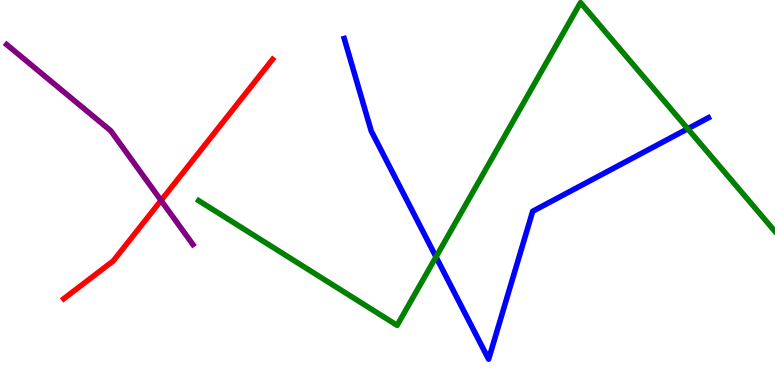[{'lines': ['blue', 'red'], 'intersections': []}, {'lines': ['green', 'red'], 'intersections': []}, {'lines': ['purple', 'red'], 'intersections': [{'x': 2.08, 'y': 4.79}]}, {'lines': ['blue', 'green'], 'intersections': [{'x': 5.63, 'y': 3.33}, {'x': 8.87, 'y': 6.66}]}, {'lines': ['blue', 'purple'], 'intersections': []}, {'lines': ['green', 'purple'], 'intersections': []}]